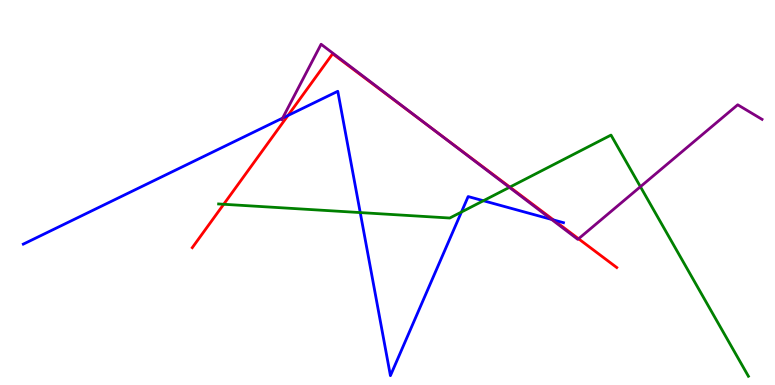[{'lines': ['blue', 'red'], 'intersections': [{'x': 3.72, 'y': 7.0}, {'x': 7.14, 'y': 4.29}]}, {'lines': ['green', 'red'], 'intersections': [{'x': 2.89, 'y': 4.69}, {'x': 6.58, 'y': 5.14}]}, {'lines': ['purple', 'red'], 'intersections': [{'x': 5.55, 'y': 6.71}, {'x': 7.47, 'y': 3.8}]}, {'lines': ['blue', 'green'], 'intersections': [{'x': 4.65, 'y': 4.48}, {'x': 5.95, 'y': 4.49}, {'x': 6.24, 'y': 4.79}]}, {'lines': ['blue', 'purple'], 'intersections': [{'x': 3.65, 'y': 6.93}, {'x': 7.12, 'y': 4.3}]}, {'lines': ['green', 'purple'], 'intersections': [{'x': 6.57, 'y': 5.13}, {'x': 8.26, 'y': 5.15}]}]